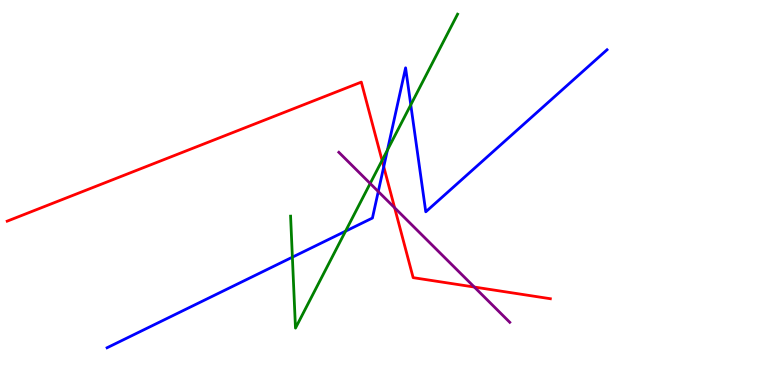[{'lines': ['blue', 'red'], 'intersections': [{'x': 4.95, 'y': 5.67}]}, {'lines': ['green', 'red'], 'intersections': [{'x': 4.93, 'y': 5.83}]}, {'lines': ['purple', 'red'], 'intersections': [{'x': 5.09, 'y': 4.6}, {'x': 6.12, 'y': 2.54}]}, {'lines': ['blue', 'green'], 'intersections': [{'x': 3.77, 'y': 3.32}, {'x': 4.46, 'y': 4.0}, {'x': 5.0, 'y': 6.1}, {'x': 5.3, 'y': 7.28}]}, {'lines': ['blue', 'purple'], 'intersections': [{'x': 4.88, 'y': 5.03}]}, {'lines': ['green', 'purple'], 'intersections': [{'x': 4.78, 'y': 5.23}]}]